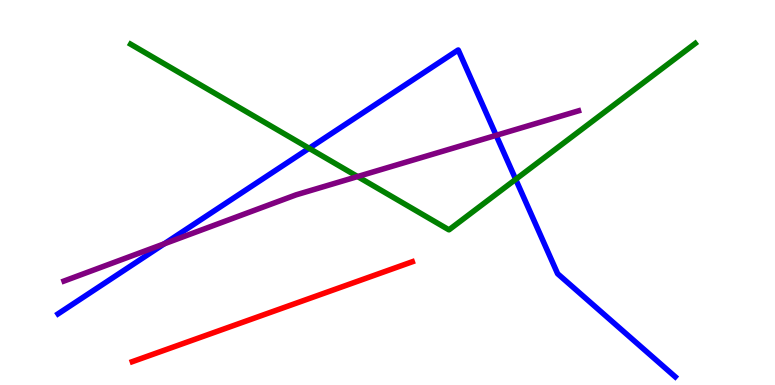[{'lines': ['blue', 'red'], 'intersections': []}, {'lines': ['green', 'red'], 'intersections': []}, {'lines': ['purple', 'red'], 'intersections': []}, {'lines': ['blue', 'green'], 'intersections': [{'x': 3.99, 'y': 6.15}, {'x': 6.65, 'y': 5.34}]}, {'lines': ['blue', 'purple'], 'intersections': [{'x': 2.12, 'y': 3.67}, {'x': 6.4, 'y': 6.48}]}, {'lines': ['green', 'purple'], 'intersections': [{'x': 4.61, 'y': 5.41}]}]